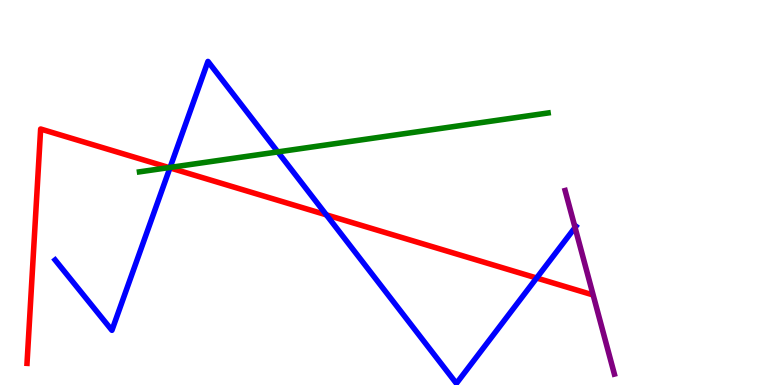[{'lines': ['blue', 'red'], 'intersections': [{'x': 2.19, 'y': 5.64}, {'x': 4.21, 'y': 4.42}, {'x': 6.92, 'y': 2.78}]}, {'lines': ['green', 'red'], 'intersections': [{'x': 2.18, 'y': 5.65}]}, {'lines': ['purple', 'red'], 'intersections': []}, {'lines': ['blue', 'green'], 'intersections': [{'x': 2.19, 'y': 5.65}, {'x': 3.58, 'y': 6.05}]}, {'lines': ['blue', 'purple'], 'intersections': [{'x': 7.42, 'y': 4.09}]}, {'lines': ['green', 'purple'], 'intersections': []}]